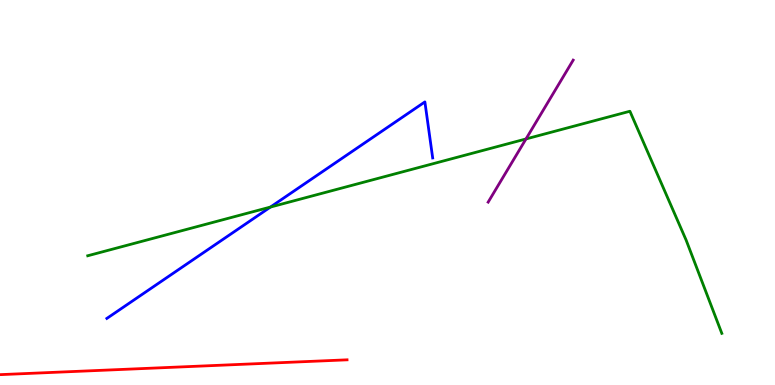[{'lines': ['blue', 'red'], 'intersections': []}, {'lines': ['green', 'red'], 'intersections': []}, {'lines': ['purple', 'red'], 'intersections': []}, {'lines': ['blue', 'green'], 'intersections': [{'x': 3.49, 'y': 4.62}]}, {'lines': ['blue', 'purple'], 'intersections': []}, {'lines': ['green', 'purple'], 'intersections': [{'x': 6.79, 'y': 6.39}]}]